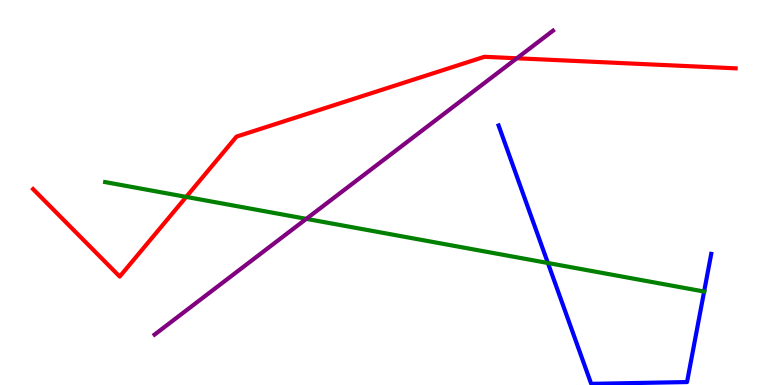[{'lines': ['blue', 'red'], 'intersections': []}, {'lines': ['green', 'red'], 'intersections': [{'x': 2.4, 'y': 4.89}]}, {'lines': ['purple', 'red'], 'intersections': [{'x': 6.67, 'y': 8.49}]}, {'lines': ['blue', 'green'], 'intersections': [{'x': 7.07, 'y': 3.17}, {'x': 9.09, 'y': 2.43}]}, {'lines': ['blue', 'purple'], 'intersections': []}, {'lines': ['green', 'purple'], 'intersections': [{'x': 3.95, 'y': 4.32}]}]